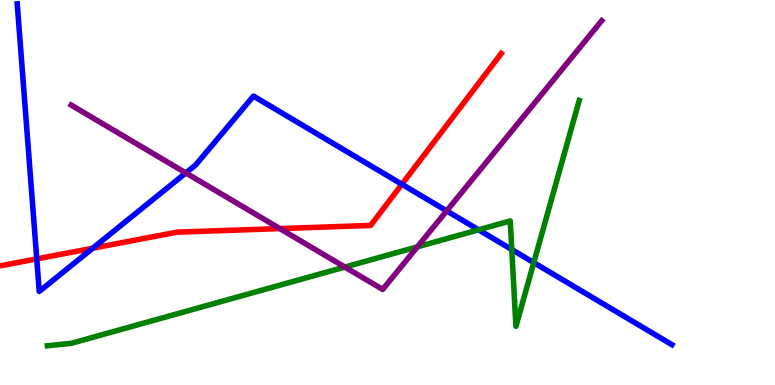[{'lines': ['blue', 'red'], 'intersections': [{'x': 0.474, 'y': 3.28}, {'x': 1.2, 'y': 3.55}, {'x': 5.19, 'y': 5.21}]}, {'lines': ['green', 'red'], 'intersections': []}, {'lines': ['purple', 'red'], 'intersections': [{'x': 3.61, 'y': 4.06}]}, {'lines': ['blue', 'green'], 'intersections': [{'x': 6.17, 'y': 4.03}, {'x': 6.6, 'y': 3.52}, {'x': 6.89, 'y': 3.18}]}, {'lines': ['blue', 'purple'], 'intersections': [{'x': 2.4, 'y': 5.51}, {'x': 5.76, 'y': 4.52}]}, {'lines': ['green', 'purple'], 'intersections': [{'x': 4.45, 'y': 3.06}, {'x': 5.39, 'y': 3.59}]}]